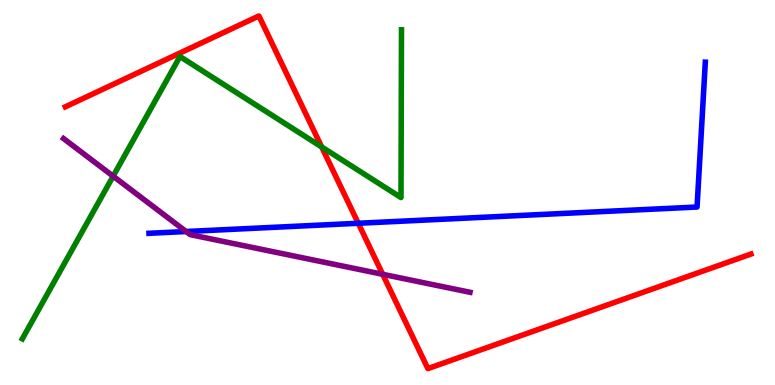[{'lines': ['blue', 'red'], 'intersections': [{'x': 4.62, 'y': 4.2}]}, {'lines': ['green', 'red'], 'intersections': [{'x': 4.15, 'y': 6.18}]}, {'lines': ['purple', 'red'], 'intersections': [{'x': 4.94, 'y': 2.88}]}, {'lines': ['blue', 'green'], 'intersections': []}, {'lines': ['blue', 'purple'], 'intersections': [{'x': 2.4, 'y': 3.99}]}, {'lines': ['green', 'purple'], 'intersections': [{'x': 1.46, 'y': 5.42}]}]